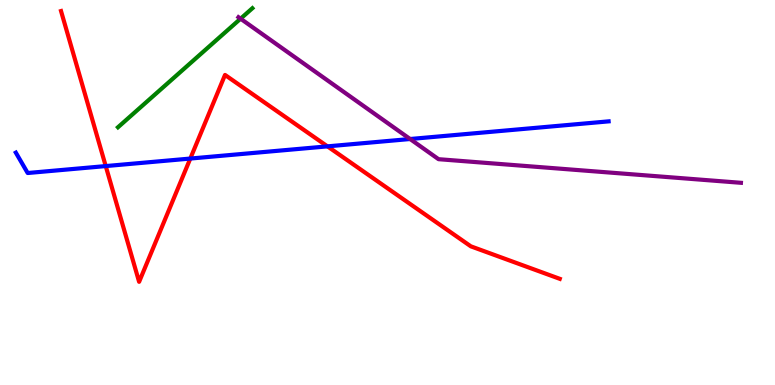[{'lines': ['blue', 'red'], 'intersections': [{'x': 1.36, 'y': 5.69}, {'x': 2.46, 'y': 5.88}, {'x': 4.23, 'y': 6.2}]}, {'lines': ['green', 'red'], 'intersections': []}, {'lines': ['purple', 'red'], 'intersections': []}, {'lines': ['blue', 'green'], 'intersections': []}, {'lines': ['blue', 'purple'], 'intersections': [{'x': 5.29, 'y': 6.39}]}, {'lines': ['green', 'purple'], 'intersections': [{'x': 3.1, 'y': 9.51}]}]